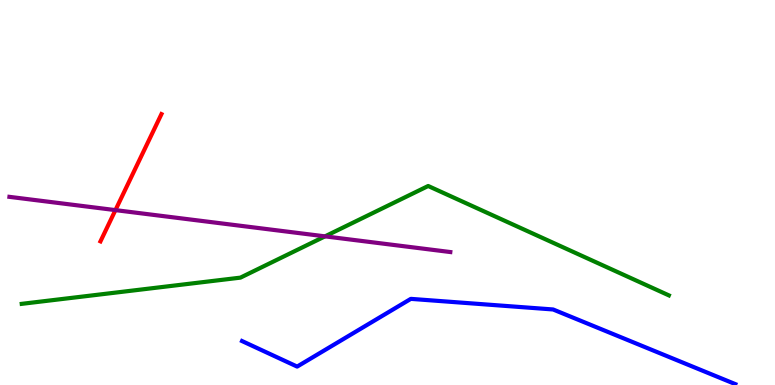[{'lines': ['blue', 'red'], 'intersections': []}, {'lines': ['green', 'red'], 'intersections': []}, {'lines': ['purple', 'red'], 'intersections': [{'x': 1.49, 'y': 4.54}]}, {'lines': ['blue', 'green'], 'intersections': []}, {'lines': ['blue', 'purple'], 'intersections': []}, {'lines': ['green', 'purple'], 'intersections': [{'x': 4.19, 'y': 3.86}]}]